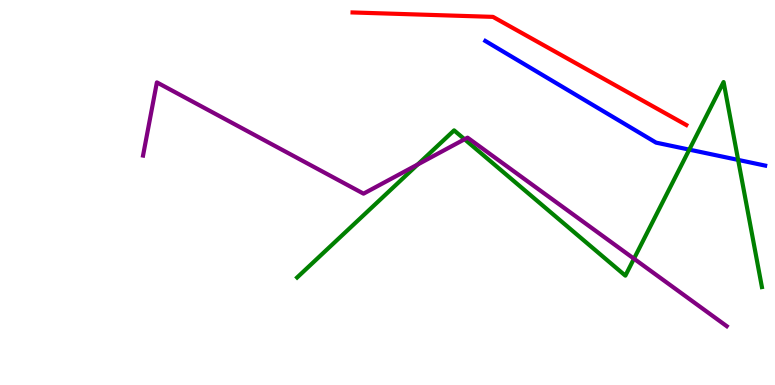[{'lines': ['blue', 'red'], 'intersections': []}, {'lines': ['green', 'red'], 'intersections': []}, {'lines': ['purple', 'red'], 'intersections': []}, {'lines': ['blue', 'green'], 'intersections': [{'x': 8.89, 'y': 6.11}, {'x': 9.52, 'y': 5.85}]}, {'lines': ['blue', 'purple'], 'intersections': []}, {'lines': ['green', 'purple'], 'intersections': [{'x': 5.39, 'y': 5.73}, {'x': 5.99, 'y': 6.38}, {'x': 8.18, 'y': 3.28}]}]